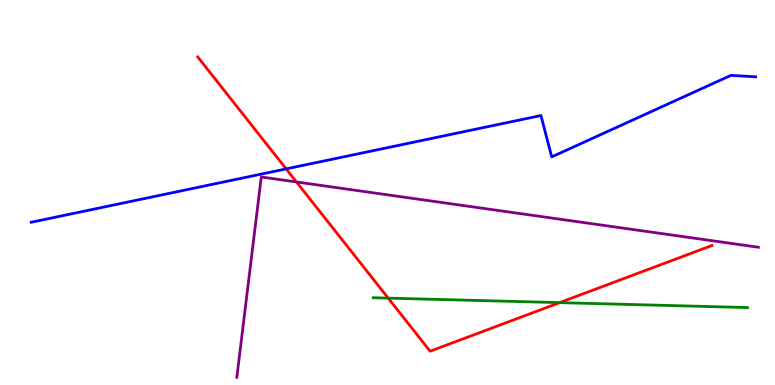[{'lines': ['blue', 'red'], 'intersections': [{'x': 3.69, 'y': 5.61}]}, {'lines': ['green', 'red'], 'intersections': [{'x': 5.01, 'y': 2.26}, {'x': 7.22, 'y': 2.14}]}, {'lines': ['purple', 'red'], 'intersections': [{'x': 3.83, 'y': 5.27}]}, {'lines': ['blue', 'green'], 'intersections': []}, {'lines': ['blue', 'purple'], 'intersections': []}, {'lines': ['green', 'purple'], 'intersections': []}]